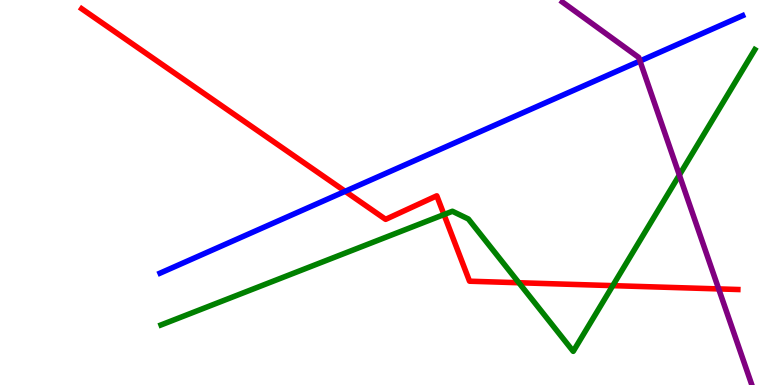[{'lines': ['blue', 'red'], 'intersections': [{'x': 4.45, 'y': 5.03}]}, {'lines': ['green', 'red'], 'intersections': [{'x': 5.73, 'y': 4.43}, {'x': 6.7, 'y': 2.66}, {'x': 7.91, 'y': 2.58}]}, {'lines': ['purple', 'red'], 'intersections': [{'x': 9.27, 'y': 2.5}]}, {'lines': ['blue', 'green'], 'intersections': []}, {'lines': ['blue', 'purple'], 'intersections': [{'x': 8.26, 'y': 8.42}]}, {'lines': ['green', 'purple'], 'intersections': [{'x': 8.77, 'y': 5.45}]}]